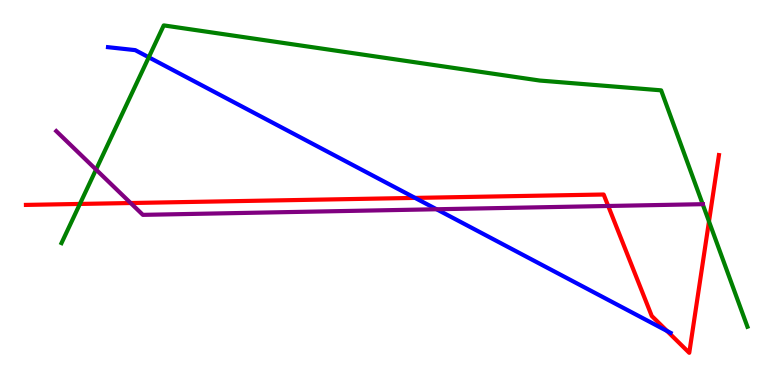[{'lines': ['blue', 'red'], 'intersections': [{'x': 5.36, 'y': 4.86}, {'x': 8.61, 'y': 1.4}]}, {'lines': ['green', 'red'], 'intersections': [{'x': 1.03, 'y': 4.7}, {'x': 9.15, 'y': 4.25}]}, {'lines': ['purple', 'red'], 'intersections': [{'x': 1.69, 'y': 4.73}, {'x': 7.85, 'y': 4.65}]}, {'lines': ['blue', 'green'], 'intersections': [{'x': 1.92, 'y': 8.51}]}, {'lines': ['blue', 'purple'], 'intersections': [{'x': 5.63, 'y': 4.56}]}, {'lines': ['green', 'purple'], 'intersections': [{'x': 1.24, 'y': 5.6}, {'x': 9.07, 'y': 4.7}]}]